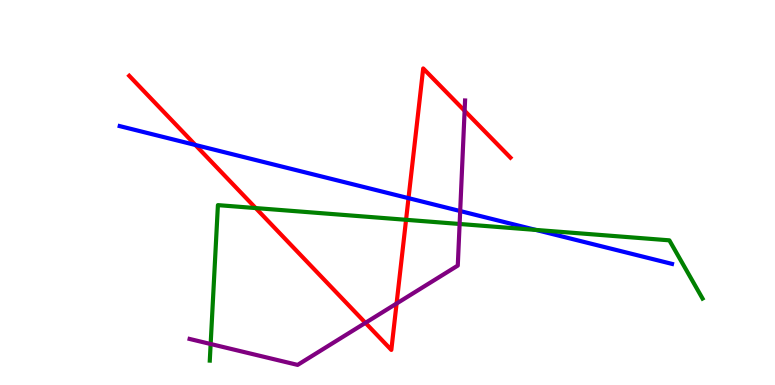[{'lines': ['blue', 'red'], 'intersections': [{'x': 2.52, 'y': 6.23}, {'x': 5.27, 'y': 4.85}]}, {'lines': ['green', 'red'], 'intersections': [{'x': 3.3, 'y': 4.6}, {'x': 5.24, 'y': 4.29}]}, {'lines': ['purple', 'red'], 'intersections': [{'x': 4.72, 'y': 1.61}, {'x': 5.12, 'y': 2.12}, {'x': 6.0, 'y': 7.12}]}, {'lines': ['blue', 'green'], 'intersections': [{'x': 6.91, 'y': 4.03}]}, {'lines': ['blue', 'purple'], 'intersections': [{'x': 5.94, 'y': 4.52}]}, {'lines': ['green', 'purple'], 'intersections': [{'x': 2.72, 'y': 1.06}, {'x': 5.93, 'y': 4.18}]}]